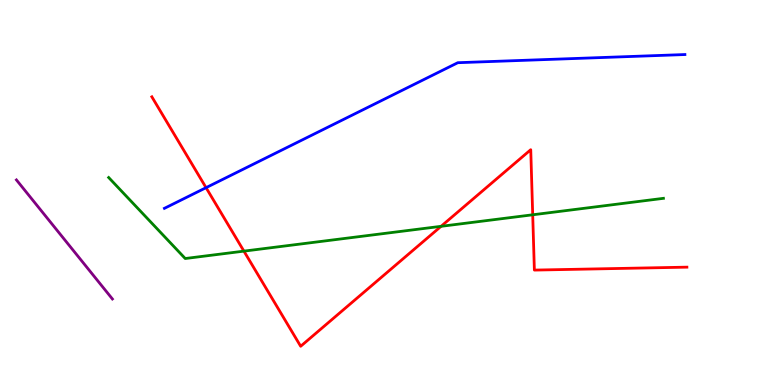[{'lines': ['blue', 'red'], 'intersections': [{'x': 2.66, 'y': 5.13}]}, {'lines': ['green', 'red'], 'intersections': [{'x': 3.15, 'y': 3.48}, {'x': 5.69, 'y': 4.12}, {'x': 6.87, 'y': 4.42}]}, {'lines': ['purple', 'red'], 'intersections': []}, {'lines': ['blue', 'green'], 'intersections': []}, {'lines': ['blue', 'purple'], 'intersections': []}, {'lines': ['green', 'purple'], 'intersections': []}]